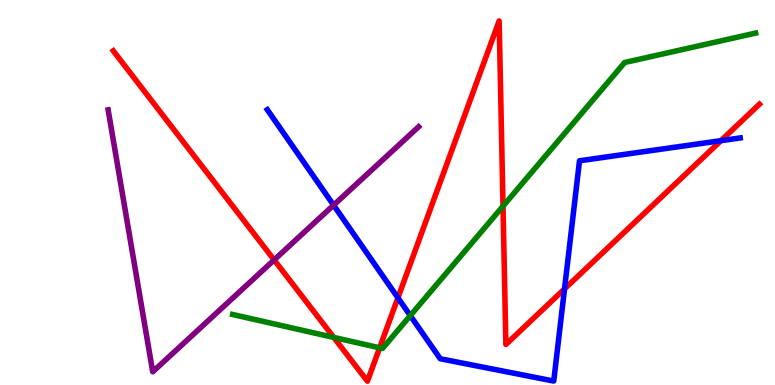[{'lines': ['blue', 'red'], 'intersections': [{'x': 5.13, 'y': 2.27}, {'x': 7.28, 'y': 2.5}, {'x': 9.3, 'y': 6.35}]}, {'lines': ['green', 'red'], 'intersections': [{'x': 4.31, 'y': 1.24}, {'x': 4.9, 'y': 0.966}, {'x': 6.49, 'y': 4.65}]}, {'lines': ['purple', 'red'], 'intersections': [{'x': 3.54, 'y': 3.25}]}, {'lines': ['blue', 'green'], 'intersections': [{'x': 5.29, 'y': 1.8}]}, {'lines': ['blue', 'purple'], 'intersections': [{'x': 4.3, 'y': 4.67}]}, {'lines': ['green', 'purple'], 'intersections': []}]